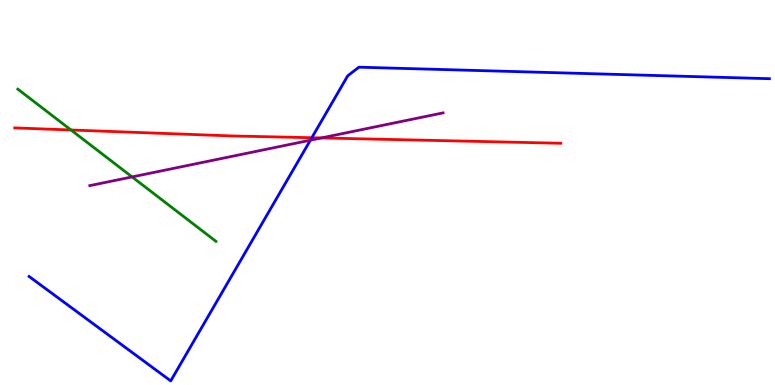[{'lines': ['blue', 'red'], 'intersections': [{'x': 4.02, 'y': 6.42}]}, {'lines': ['green', 'red'], 'intersections': [{'x': 0.916, 'y': 6.62}]}, {'lines': ['purple', 'red'], 'intersections': [{'x': 4.15, 'y': 6.42}]}, {'lines': ['blue', 'green'], 'intersections': []}, {'lines': ['blue', 'purple'], 'intersections': [{'x': 4.0, 'y': 6.36}]}, {'lines': ['green', 'purple'], 'intersections': [{'x': 1.7, 'y': 5.4}]}]